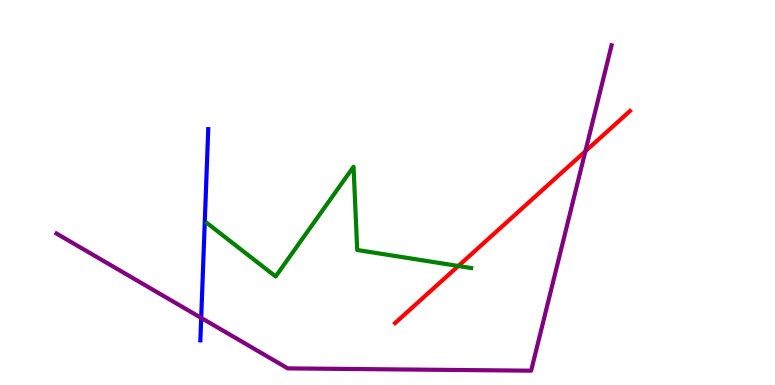[{'lines': ['blue', 'red'], 'intersections': []}, {'lines': ['green', 'red'], 'intersections': [{'x': 5.91, 'y': 3.09}]}, {'lines': ['purple', 'red'], 'intersections': [{'x': 7.55, 'y': 6.07}]}, {'lines': ['blue', 'green'], 'intersections': []}, {'lines': ['blue', 'purple'], 'intersections': [{'x': 2.6, 'y': 1.74}]}, {'lines': ['green', 'purple'], 'intersections': []}]